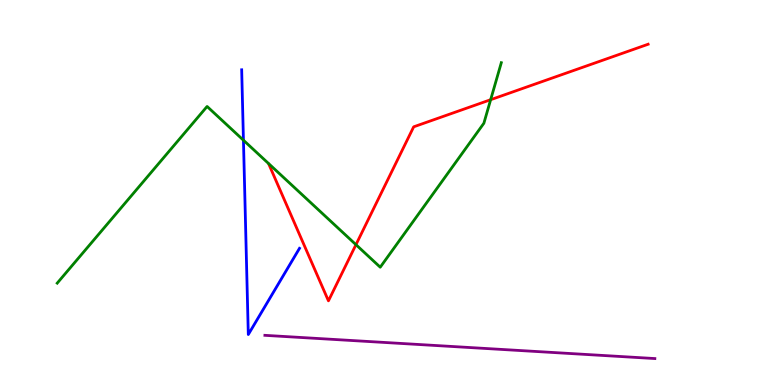[{'lines': ['blue', 'red'], 'intersections': []}, {'lines': ['green', 'red'], 'intersections': [{'x': 4.59, 'y': 3.64}, {'x': 6.33, 'y': 7.41}]}, {'lines': ['purple', 'red'], 'intersections': []}, {'lines': ['blue', 'green'], 'intersections': [{'x': 3.14, 'y': 6.36}]}, {'lines': ['blue', 'purple'], 'intersections': []}, {'lines': ['green', 'purple'], 'intersections': []}]